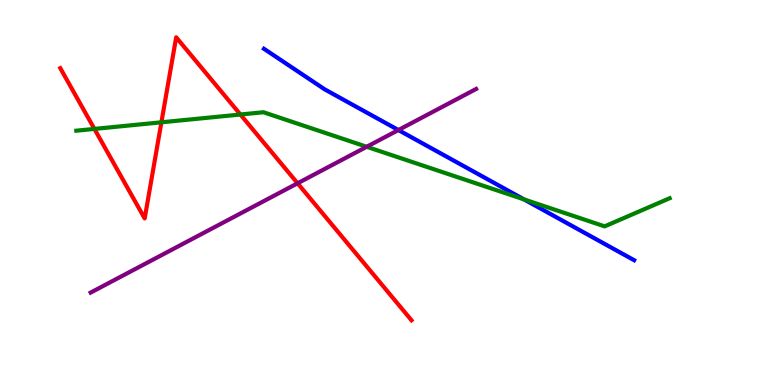[{'lines': ['blue', 'red'], 'intersections': []}, {'lines': ['green', 'red'], 'intersections': [{'x': 1.22, 'y': 6.65}, {'x': 2.08, 'y': 6.82}, {'x': 3.1, 'y': 7.03}]}, {'lines': ['purple', 'red'], 'intersections': [{'x': 3.84, 'y': 5.24}]}, {'lines': ['blue', 'green'], 'intersections': [{'x': 6.76, 'y': 4.82}]}, {'lines': ['blue', 'purple'], 'intersections': [{'x': 5.14, 'y': 6.62}]}, {'lines': ['green', 'purple'], 'intersections': [{'x': 4.73, 'y': 6.19}]}]